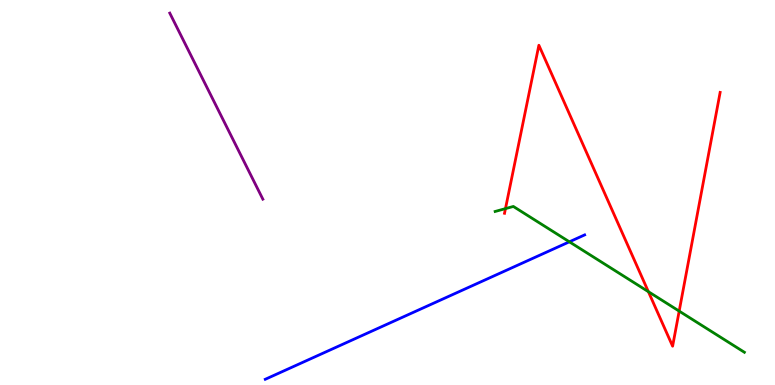[{'lines': ['blue', 'red'], 'intersections': []}, {'lines': ['green', 'red'], 'intersections': [{'x': 6.52, 'y': 4.58}, {'x': 8.37, 'y': 2.42}, {'x': 8.76, 'y': 1.92}]}, {'lines': ['purple', 'red'], 'intersections': []}, {'lines': ['blue', 'green'], 'intersections': [{'x': 7.35, 'y': 3.72}]}, {'lines': ['blue', 'purple'], 'intersections': []}, {'lines': ['green', 'purple'], 'intersections': []}]